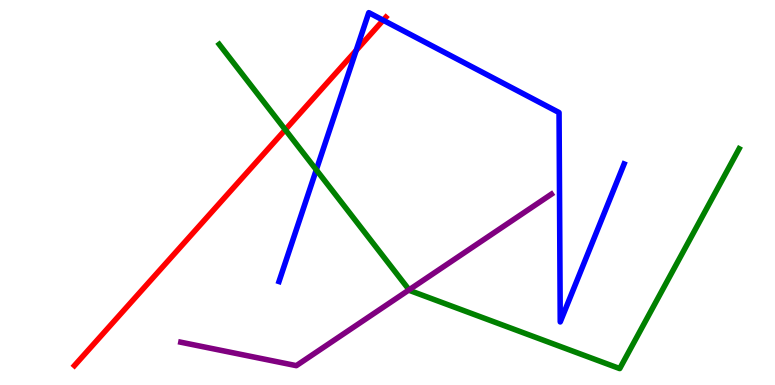[{'lines': ['blue', 'red'], 'intersections': [{'x': 4.6, 'y': 8.69}, {'x': 4.94, 'y': 9.48}]}, {'lines': ['green', 'red'], 'intersections': [{'x': 3.68, 'y': 6.63}]}, {'lines': ['purple', 'red'], 'intersections': []}, {'lines': ['blue', 'green'], 'intersections': [{'x': 4.08, 'y': 5.59}]}, {'lines': ['blue', 'purple'], 'intersections': []}, {'lines': ['green', 'purple'], 'intersections': [{'x': 5.28, 'y': 2.47}]}]